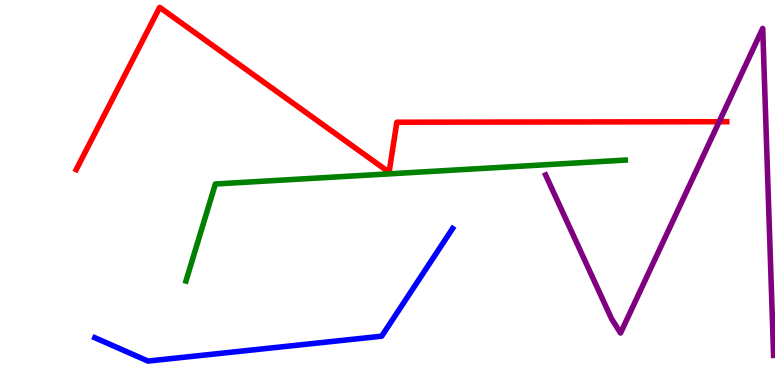[{'lines': ['blue', 'red'], 'intersections': []}, {'lines': ['green', 'red'], 'intersections': []}, {'lines': ['purple', 'red'], 'intersections': [{'x': 9.28, 'y': 6.84}]}, {'lines': ['blue', 'green'], 'intersections': []}, {'lines': ['blue', 'purple'], 'intersections': []}, {'lines': ['green', 'purple'], 'intersections': []}]